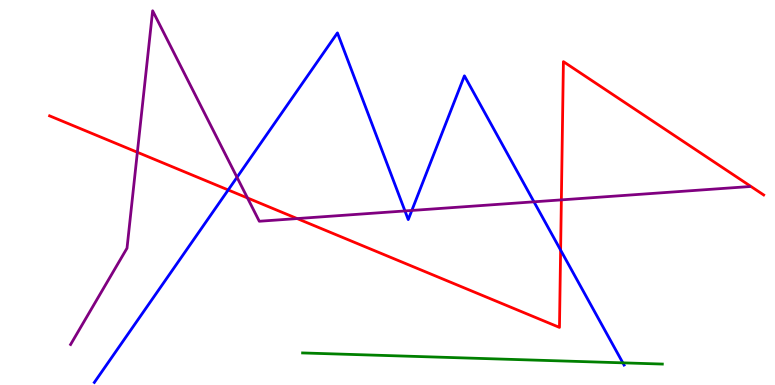[{'lines': ['blue', 'red'], 'intersections': [{'x': 2.94, 'y': 5.07}, {'x': 7.23, 'y': 3.5}]}, {'lines': ['green', 'red'], 'intersections': []}, {'lines': ['purple', 'red'], 'intersections': [{'x': 1.77, 'y': 6.04}, {'x': 3.19, 'y': 4.86}, {'x': 3.83, 'y': 4.32}, {'x': 7.24, 'y': 4.81}]}, {'lines': ['blue', 'green'], 'intersections': [{'x': 8.04, 'y': 0.576}]}, {'lines': ['blue', 'purple'], 'intersections': [{'x': 3.06, 'y': 5.39}, {'x': 5.23, 'y': 4.52}, {'x': 5.31, 'y': 4.53}, {'x': 6.89, 'y': 4.76}]}, {'lines': ['green', 'purple'], 'intersections': []}]